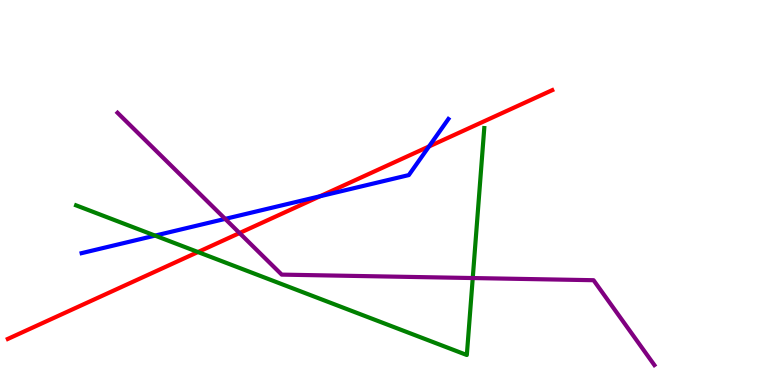[{'lines': ['blue', 'red'], 'intersections': [{'x': 4.13, 'y': 4.9}, {'x': 5.54, 'y': 6.2}]}, {'lines': ['green', 'red'], 'intersections': [{'x': 2.55, 'y': 3.45}]}, {'lines': ['purple', 'red'], 'intersections': [{'x': 3.09, 'y': 3.95}]}, {'lines': ['blue', 'green'], 'intersections': [{'x': 2.0, 'y': 3.88}]}, {'lines': ['blue', 'purple'], 'intersections': [{'x': 2.91, 'y': 4.31}]}, {'lines': ['green', 'purple'], 'intersections': [{'x': 6.1, 'y': 2.78}]}]